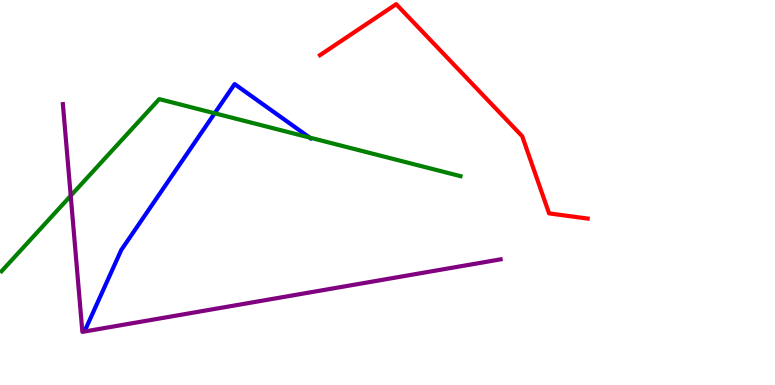[{'lines': ['blue', 'red'], 'intersections': []}, {'lines': ['green', 'red'], 'intersections': []}, {'lines': ['purple', 'red'], 'intersections': []}, {'lines': ['blue', 'green'], 'intersections': [{'x': 2.77, 'y': 7.06}, {'x': 3.99, 'y': 6.43}]}, {'lines': ['blue', 'purple'], 'intersections': []}, {'lines': ['green', 'purple'], 'intersections': [{'x': 0.912, 'y': 4.92}]}]